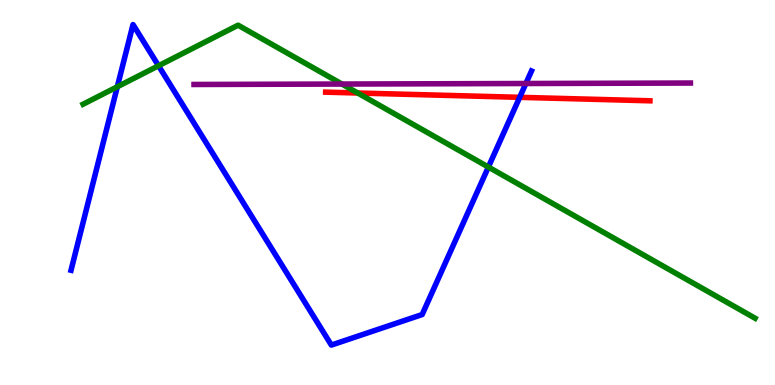[{'lines': ['blue', 'red'], 'intersections': [{'x': 6.71, 'y': 7.47}]}, {'lines': ['green', 'red'], 'intersections': [{'x': 4.62, 'y': 7.58}]}, {'lines': ['purple', 'red'], 'intersections': []}, {'lines': ['blue', 'green'], 'intersections': [{'x': 1.51, 'y': 7.75}, {'x': 2.05, 'y': 8.29}, {'x': 6.3, 'y': 5.66}]}, {'lines': ['blue', 'purple'], 'intersections': [{'x': 6.79, 'y': 7.83}]}, {'lines': ['green', 'purple'], 'intersections': [{'x': 4.41, 'y': 7.82}]}]